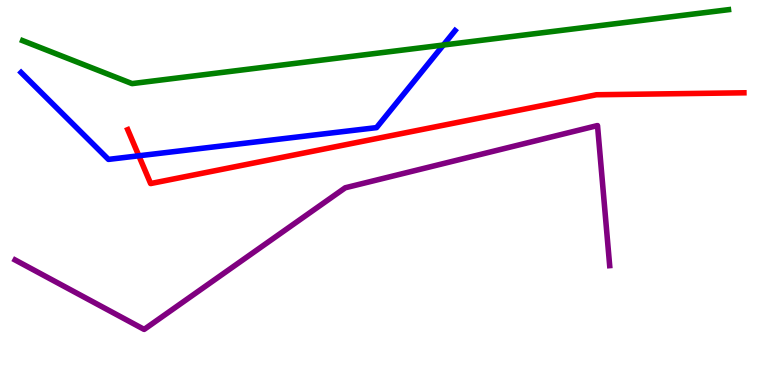[{'lines': ['blue', 'red'], 'intersections': [{'x': 1.79, 'y': 5.95}]}, {'lines': ['green', 'red'], 'intersections': []}, {'lines': ['purple', 'red'], 'intersections': []}, {'lines': ['blue', 'green'], 'intersections': [{'x': 5.72, 'y': 8.83}]}, {'lines': ['blue', 'purple'], 'intersections': []}, {'lines': ['green', 'purple'], 'intersections': []}]